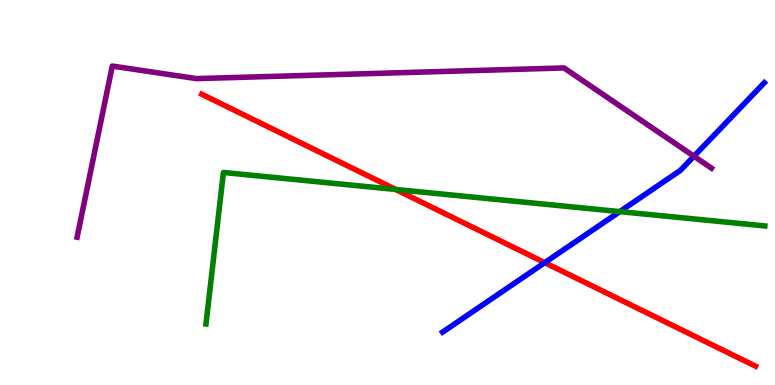[{'lines': ['blue', 'red'], 'intersections': [{'x': 7.03, 'y': 3.18}]}, {'lines': ['green', 'red'], 'intersections': [{'x': 5.11, 'y': 5.08}]}, {'lines': ['purple', 'red'], 'intersections': []}, {'lines': ['blue', 'green'], 'intersections': [{'x': 8.0, 'y': 4.5}]}, {'lines': ['blue', 'purple'], 'intersections': [{'x': 8.95, 'y': 5.94}]}, {'lines': ['green', 'purple'], 'intersections': []}]